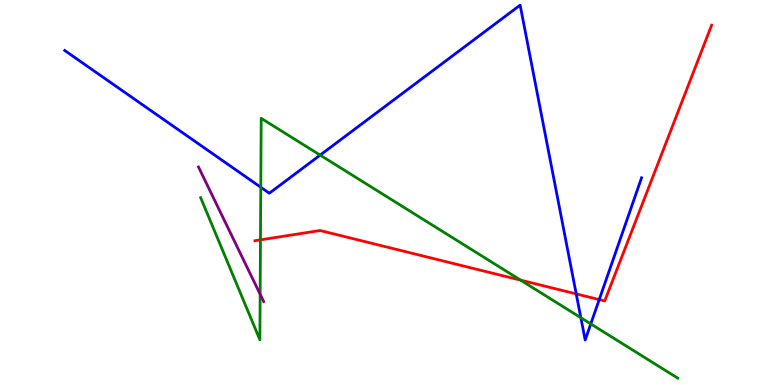[{'lines': ['blue', 'red'], 'intersections': [{'x': 7.44, 'y': 2.37}, {'x': 7.73, 'y': 2.22}]}, {'lines': ['green', 'red'], 'intersections': [{'x': 3.36, 'y': 3.77}, {'x': 6.72, 'y': 2.72}]}, {'lines': ['purple', 'red'], 'intersections': []}, {'lines': ['blue', 'green'], 'intersections': [{'x': 3.36, 'y': 5.14}, {'x': 4.13, 'y': 5.97}, {'x': 7.49, 'y': 1.75}, {'x': 7.62, 'y': 1.59}]}, {'lines': ['blue', 'purple'], 'intersections': []}, {'lines': ['green', 'purple'], 'intersections': [{'x': 3.36, 'y': 2.36}]}]